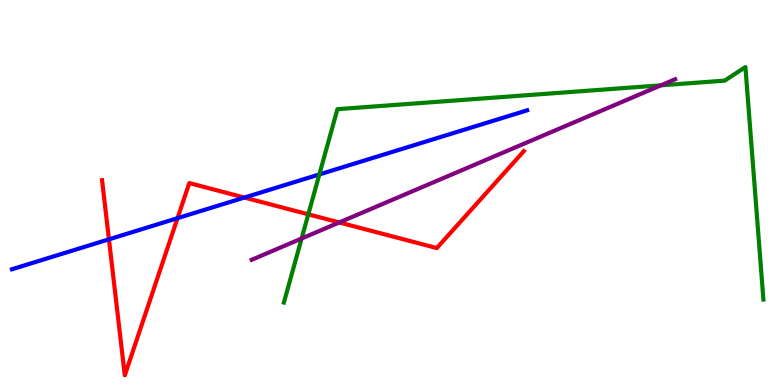[{'lines': ['blue', 'red'], 'intersections': [{'x': 1.41, 'y': 3.78}, {'x': 2.29, 'y': 4.33}, {'x': 3.15, 'y': 4.87}]}, {'lines': ['green', 'red'], 'intersections': [{'x': 3.98, 'y': 4.43}]}, {'lines': ['purple', 'red'], 'intersections': [{'x': 4.38, 'y': 4.22}]}, {'lines': ['blue', 'green'], 'intersections': [{'x': 4.12, 'y': 5.47}]}, {'lines': ['blue', 'purple'], 'intersections': []}, {'lines': ['green', 'purple'], 'intersections': [{'x': 3.89, 'y': 3.8}, {'x': 8.53, 'y': 7.78}]}]